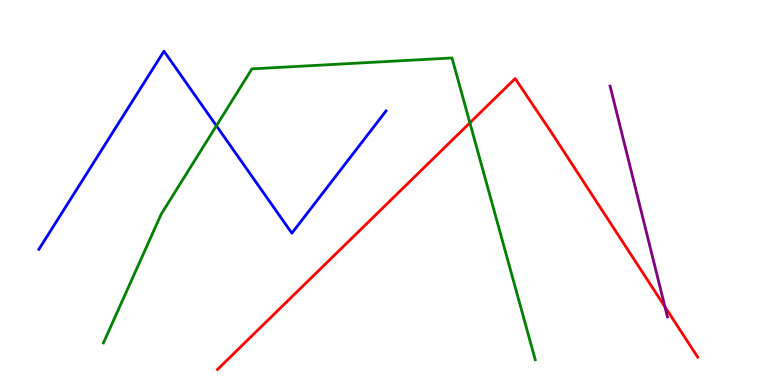[{'lines': ['blue', 'red'], 'intersections': []}, {'lines': ['green', 'red'], 'intersections': [{'x': 6.06, 'y': 6.81}]}, {'lines': ['purple', 'red'], 'intersections': [{'x': 8.58, 'y': 2.03}]}, {'lines': ['blue', 'green'], 'intersections': [{'x': 2.79, 'y': 6.73}]}, {'lines': ['blue', 'purple'], 'intersections': []}, {'lines': ['green', 'purple'], 'intersections': []}]